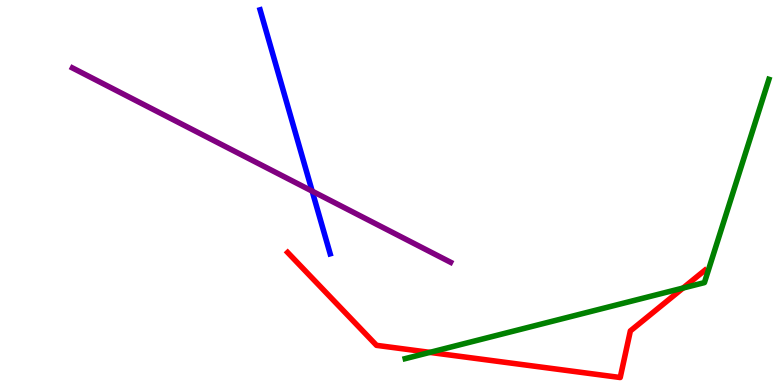[{'lines': ['blue', 'red'], 'intersections': []}, {'lines': ['green', 'red'], 'intersections': [{'x': 5.55, 'y': 0.847}, {'x': 8.81, 'y': 2.52}]}, {'lines': ['purple', 'red'], 'intersections': []}, {'lines': ['blue', 'green'], 'intersections': []}, {'lines': ['blue', 'purple'], 'intersections': [{'x': 4.03, 'y': 5.04}]}, {'lines': ['green', 'purple'], 'intersections': []}]